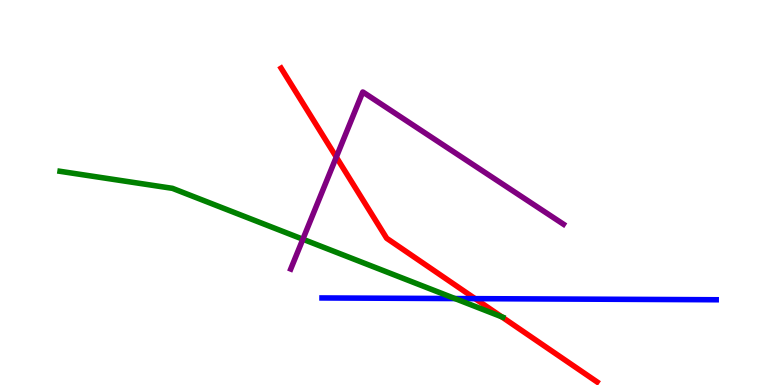[{'lines': ['blue', 'red'], 'intersections': [{'x': 6.13, 'y': 2.24}]}, {'lines': ['green', 'red'], 'intersections': [{'x': 6.47, 'y': 1.77}]}, {'lines': ['purple', 'red'], 'intersections': [{'x': 4.34, 'y': 5.92}]}, {'lines': ['blue', 'green'], 'intersections': [{'x': 5.87, 'y': 2.25}]}, {'lines': ['blue', 'purple'], 'intersections': []}, {'lines': ['green', 'purple'], 'intersections': [{'x': 3.91, 'y': 3.79}]}]